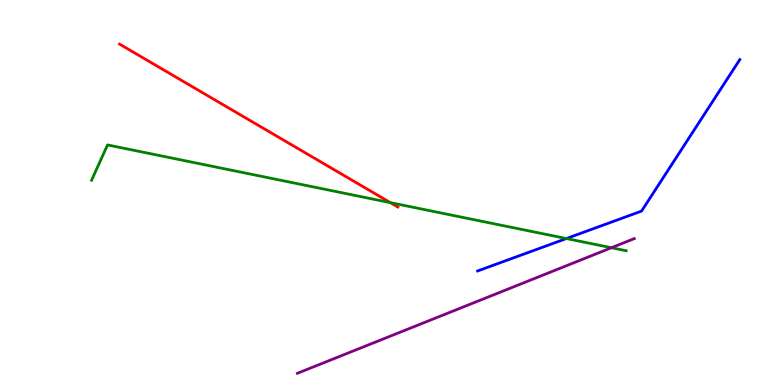[{'lines': ['blue', 'red'], 'intersections': []}, {'lines': ['green', 'red'], 'intersections': [{'x': 5.04, 'y': 4.74}]}, {'lines': ['purple', 'red'], 'intersections': []}, {'lines': ['blue', 'green'], 'intersections': [{'x': 7.31, 'y': 3.8}]}, {'lines': ['blue', 'purple'], 'intersections': []}, {'lines': ['green', 'purple'], 'intersections': [{'x': 7.89, 'y': 3.57}]}]